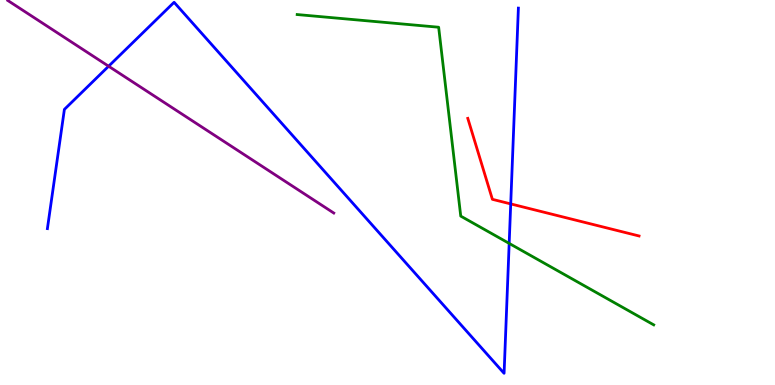[{'lines': ['blue', 'red'], 'intersections': [{'x': 6.59, 'y': 4.7}]}, {'lines': ['green', 'red'], 'intersections': []}, {'lines': ['purple', 'red'], 'intersections': []}, {'lines': ['blue', 'green'], 'intersections': [{'x': 6.57, 'y': 3.68}]}, {'lines': ['blue', 'purple'], 'intersections': [{'x': 1.4, 'y': 8.28}]}, {'lines': ['green', 'purple'], 'intersections': []}]